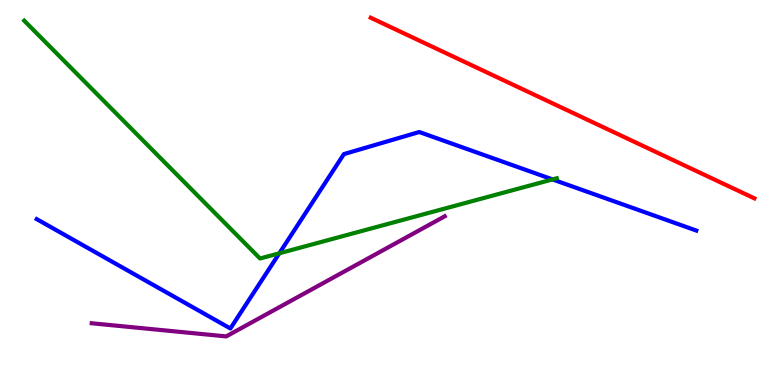[{'lines': ['blue', 'red'], 'intersections': []}, {'lines': ['green', 'red'], 'intersections': []}, {'lines': ['purple', 'red'], 'intersections': []}, {'lines': ['blue', 'green'], 'intersections': [{'x': 3.6, 'y': 3.42}, {'x': 7.13, 'y': 5.34}]}, {'lines': ['blue', 'purple'], 'intersections': []}, {'lines': ['green', 'purple'], 'intersections': []}]